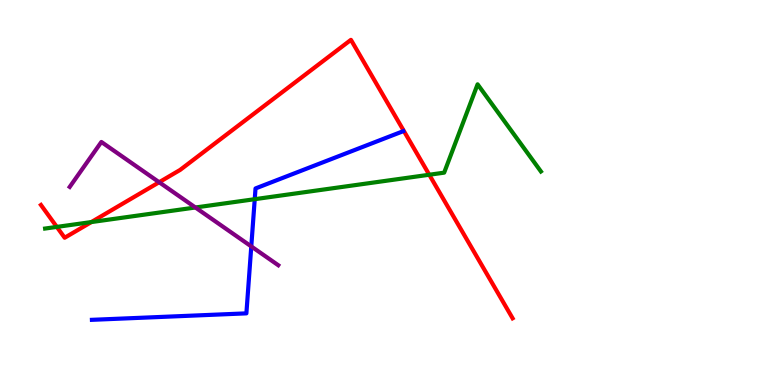[{'lines': ['blue', 'red'], 'intersections': []}, {'lines': ['green', 'red'], 'intersections': [{'x': 0.733, 'y': 4.11}, {'x': 1.18, 'y': 4.23}, {'x': 5.54, 'y': 5.46}]}, {'lines': ['purple', 'red'], 'intersections': [{'x': 2.05, 'y': 5.27}]}, {'lines': ['blue', 'green'], 'intersections': [{'x': 3.29, 'y': 4.83}]}, {'lines': ['blue', 'purple'], 'intersections': [{'x': 3.24, 'y': 3.6}]}, {'lines': ['green', 'purple'], 'intersections': [{'x': 2.52, 'y': 4.61}]}]